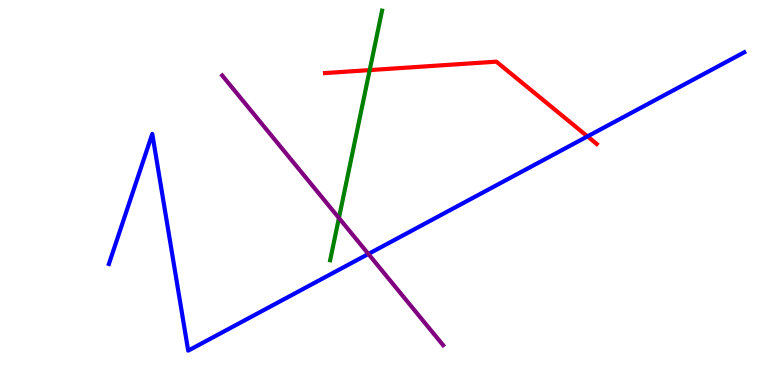[{'lines': ['blue', 'red'], 'intersections': [{'x': 7.58, 'y': 6.46}]}, {'lines': ['green', 'red'], 'intersections': [{'x': 4.77, 'y': 8.18}]}, {'lines': ['purple', 'red'], 'intersections': []}, {'lines': ['blue', 'green'], 'intersections': []}, {'lines': ['blue', 'purple'], 'intersections': [{'x': 4.75, 'y': 3.4}]}, {'lines': ['green', 'purple'], 'intersections': [{'x': 4.37, 'y': 4.34}]}]